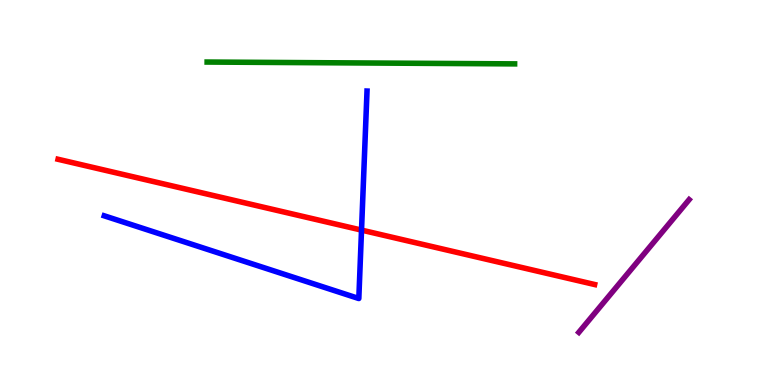[{'lines': ['blue', 'red'], 'intersections': [{'x': 4.66, 'y': 4.02}]}, {'lines': ['green', 'red'], 'intersections': []}, {'lines': ['purple', 'red'], 'intersections': []}, {'lines': ['blue', 'green'], 'intersections': []}, {'lines': ['blue', 'purple'], 'intersections': []}, {'lines': ['green', 'purple'], 'intersections': []}]